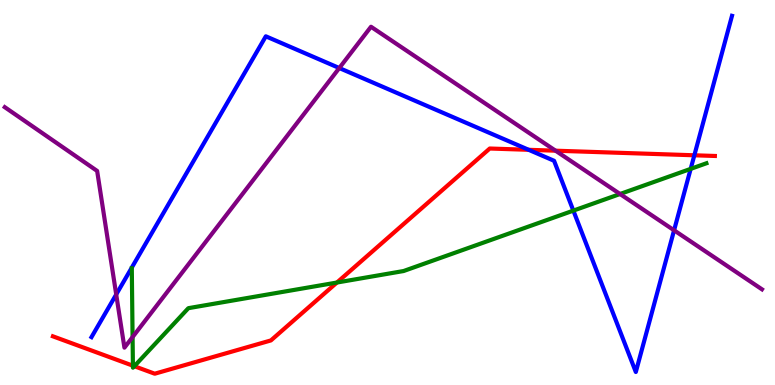[{'lines': ['blue', 'red'], 'intersections': [{'x': 6.82, 'y': 6.11}, {'x': 8.96, 'y': 5.97}]}, {'lines': ['green', 'red'], 'intersections': [{'x': 1.71, 'y': 0.501}, {'x': 1.73, 'y': 0.488}, {'x': 4.35, 'y': 2.66}]}, {'lines': ['purple', 'red'], 'intersections': [{'x': 7.17, 'y': 6.09}]}, {'lines': ['blue', 'green'], 'intersections': [{'x': 7.4, 'y': 4.53}, {'x': 8.91, 'y': 5.61}]}, {'lines': ['blue', 'purple'], 'intersections': [{'x': 1.5, 'y': 2.35}, {'x': 4.38, 'y': 8.23}, {'x': 8.7, 'y': 4.02}]}, {'lines': ['green', 'purple'], 'intersections': [{'x': 1.71, 'y': 1.25}, {'x': 8.0, 'y': 4.96}]}]